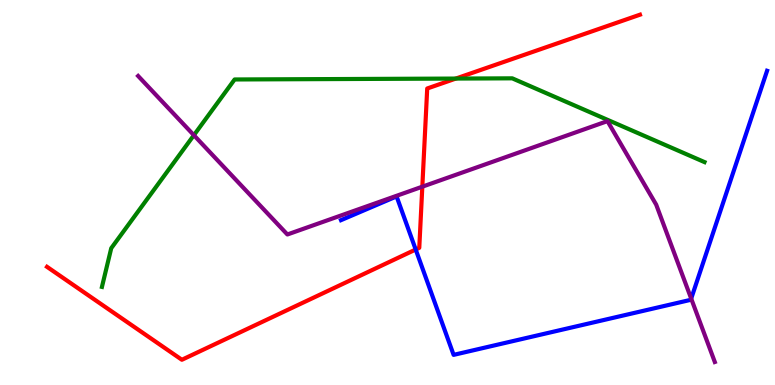[{'lines': ['blue', 'red'], 'intersections': [{'x': 5.36, 'y': 3.52}]}, {'lines': ['green', 'red'], 'intersections': [{'x': 5.88, 'y': 7.96}]}, {'lines': ['purple', 'red'], 'intersections': [{'x': 5.45, 'y': 5.15}]}, {'lines': ['blue', 'green'], 'intersections': []}, {'lines': ['blue', 'purple'], 'intersections': [{'x': 8.92, 'y': 2.24}]}, {'lines': ['green', 'purple'], 'intersections': [{'x': 2.5, 'y': 6.49}]}]